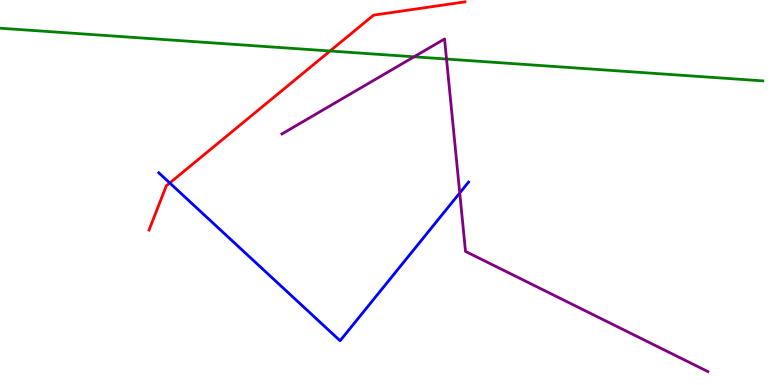[{'lines': ['blue', 'red'], 'intersections': [{'x': 2.19, 'y': 5.25}]}, {'lines': ['green', 'red'], 'intersections': [{'x': 4.26, 'y': 8.68}]}, {'lines': ['purple', 'red'], 'intersections': []}, {'lines': ['blue', 'green'], 'intersections': []}, {'lines': ['blue', 'purple'], 'intersections': [{'x': 5.93, 'y': 4.99}]}, {'lines': ['green', 'purple'], 'intersections': [{'x': 5.34, 'y': 8.52}, {'x': 5.76, 'y': 8.47}]}]